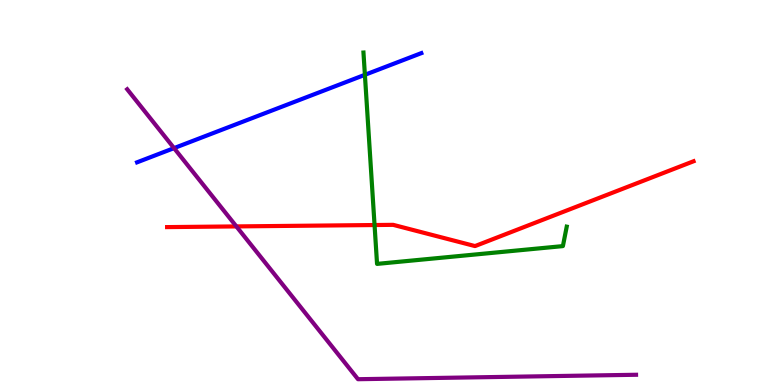[{'lines': ['blue', 'red'], 'intersections': []}, {'lines': ['green', 'red'], 'intersections': [{'x': 4.83, 'y': 4.16}]}, {'lines': ['purple', 'red'], 'intersections': [{'x': 3.05, 'y': 4.12}]}, {'lines': ['blue', 'green'], 'intersections': [{'x': 4.71, 'y': 8.06}]}, {'lines': ['blue', 'purple'], 'intersections': [{'x': 2.25, 'y': 6.15}]}, {'lines': ['green', 'purple'], 'intersections': []}]